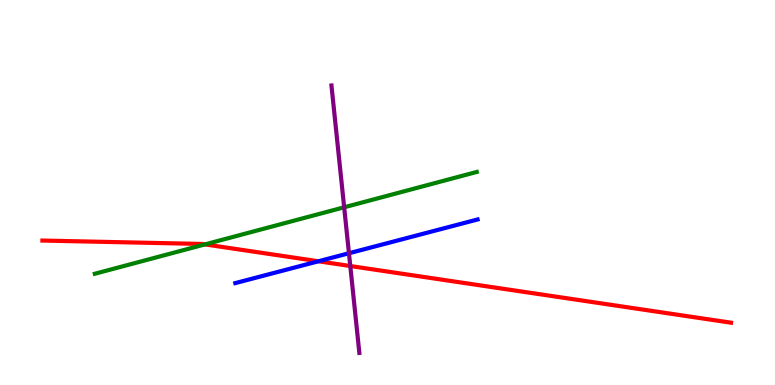[{'lines': ['blue', 'red'], 'intersections': [{'x': 4.11, 'y': 3.21}]}, {'lines': ['green', 'red'], 'intersections': [{'x': 2.65, 'y': 3.65}]}, {'lines': ['purple', 'red'], 'intersections': [{'x': 4.52, 'y': 3.09}]}, {'lines': ['blue', 'green'], 'intersections': []}, {'lines': ['blue', 'purple'], 'intersections': [{'x': 4.5, 'y': 3.42}]}, {'lines': ['green', 'purple'], 'intersections': [{'x': 4.44, 'y': 4.62}]}]